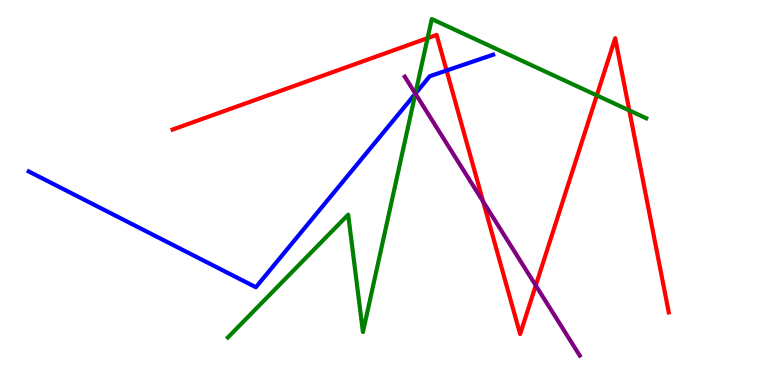[{'lines': ['blue', 'red'], 'intersections': [{'x': 5.76, 'y': 8.17}]}, {'lines': ['green', 'red'], 'intersections': [{'x': 5.52, 'y': 9.01}, {'x': 7.7, 'y': 7.52}, {'x': 8.12, 'y': 7.13}]}, {'lines': ['purple', 'red'], 'intersections': [{'x': 6.23, 'y': 4.76}, {'x': 6.91, 'y': 2.59}]}, {'lines': ['blue', 'green'], 'intersections': [{'x': 5.36, 'y': 7.57}]}, {'lines': ['blue', 'purple'], 'intersections': [{'x': 5.36, 'y': 7.57}]}, {'lines': ['green', 'purple'], 'intersections': [{'x': 5.36, 'y': 7.57}]}]